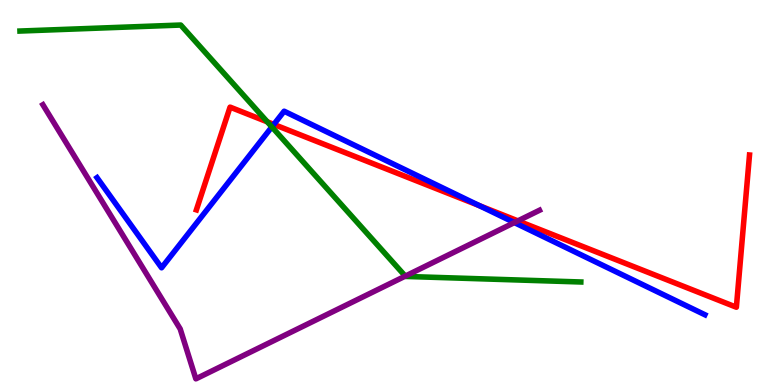[{'lines': ['blue', 'red'], 'intersections': [{'x': 3.53, 'y': 6.77}, {'x': 6.19, 'y': 4.66}]}, {'lines': ['green', 'red'], 'intersections': [{'x': 3.45, 'y': 6.84}]}, {'lines': ['purple', 'red'], 'intersections': [{'x': 6.68, 'y': 4.26}]}, {'lines': ['blue', 'green'], 'intersections': [{'x': 3.51, 'y': 6.7}]}, {'lines': ['blue', 'purple'], 'intersections': [{'x': 6.64, 'y': 4.22}]}, {'lines': ['green', 'purple'], 'intersections': [{'x': 5.23, 'y': 2.83}]}]